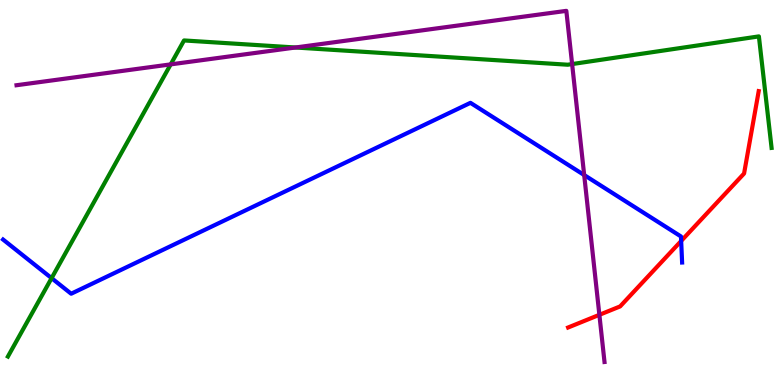[{'lines': ['blue', 'red'], 'intersections': [{'x': 8.79, 'y': 3.74}]}, {'lines': ['green', 'red'], 'intersections': []}, {'lines': ['purple', 'red'], 'intersections': [{'x': 7.73, 'y': 1.82}]}, {'lines': ['blue', 'green'], 'intersections': [{'x': 0.666, 'y': 2.78}]}, {'lines': ['blue', 'purple'], 'intersections': [{'x': 7.54, 'y': 5.45}]}, {'lines': ['green', 'purple'], 'intersections': [{'x': 2.2, 'y': 8.33}, {'x': 3.81, 'y': 8.77}, {'x': 7.38, 'y': 8.34}]}]